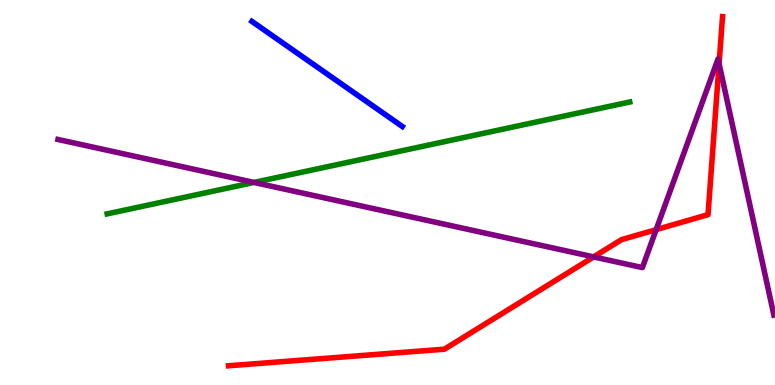[{'lines': ['blue', 'red'], 'intersections': []}, {'lines': ['green', 'red'], 'intersections': []}, {'lines': ['purple', 'red'], 'intersections': [{'x': 7.66, 'y': 3.33}, {'x': 8.47, 'y': 4.04}, {'x': 9.28, 'y': 8.34}]}, {'lines': ['blue', 'green'], 'intersections': []}, {'lines': ['blue', 'purple'], 'intersections': []}, {'lines': ['green', 'purple'], 'intersections': [{'x': 3.28, 'y': 5.26}]}]